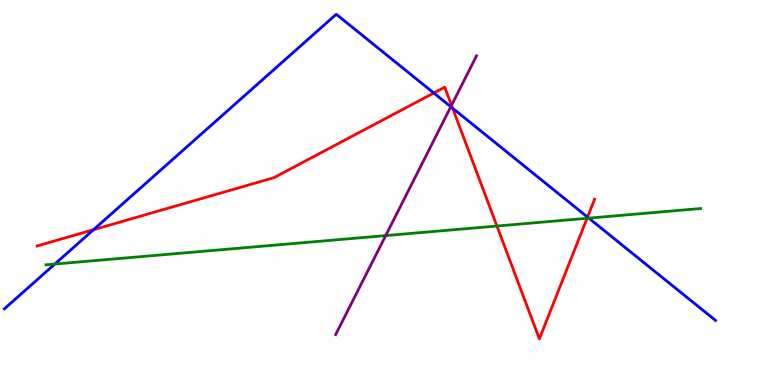[{'lines': ['blue', 'red'], 'intersections': [{'x': 1.21, 'y': 4.03}, {'x': 5.6, 'y': 7.58}, {'x': 5.84, 'y': 7.19}, {'x': 7.58, 'y': 4.36}]}, {'lines': ['green', 'red'], 'intersections': [{'x': 6.41, 'y': 4.13}, {'x': 7.58, 'y': 4.33}]}, {'lines': ['purple', 'red'], 'intersections': [{'x': 5.83, 'y': 7.27}]}, {'lines': ['blue', 'green'], 'intersections': [{'x': 0.708, 'y': 3.14}, {'x': 7.6, 'y': 4.33}]}, {'lines': ['blue', 'purple'], 'intersections': [{'x': 5.82, 'y': 7.23}]}, {'lines': ['green', 'purple'], 'intersections': [{'x': 4.98, 'y': 3.88}]}]